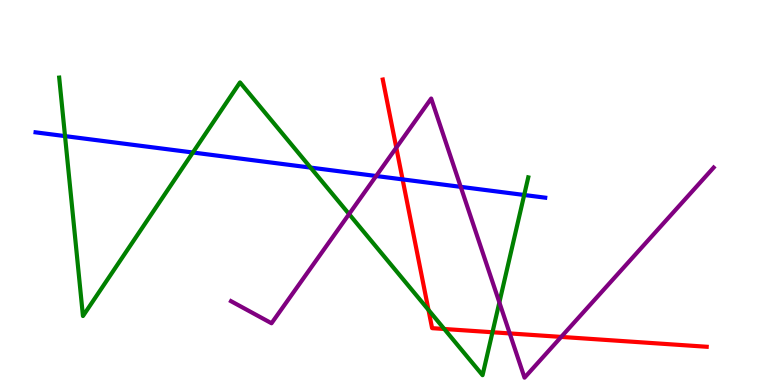[{'lines': ['blue', 'red'], 'intersections': [{'x': 5.19, 'y': 5.34}]}, {'lines': ['green', 'red'], 'intersections': [{'x': 5.53, 'y': 1.95}, {'x': 5.73, 'y': 1.45}, {'x': 6.35, 'y': 1.37}]}, {'lines': ['purple', 'red'], 'intersections': [{'x': 5.11, 'y': 6.16}, {'x': 6.58, 'y': 1.34}, {'x': 7.24, 'y': 1.25}]}, {'lines': ['blue', 'green'], 'intersections': [{'x': 0.839, 'y': 6.46}, {'x': 2.49, 'y': 6.04}, {'x': 4.01, 'y': 5.65}, {'x': 6.76, 'y': 4.94}]}, {'lines': ['blue', 'purple'], 'intersections': [{'x': 4.85, 'y': 5.43}, {'x': 5.94, 'y': 5.15}]}, {'lines': ['green', 'purple'], 'intersections': [{'x': 4.5, 'y': 4.44}, {'x': 6.44, 'y': 2.14}]}]